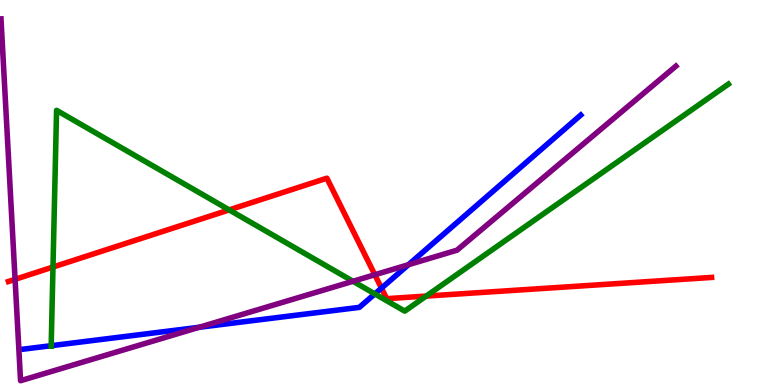[{'lines': ['blue', 'red'], 'intersections': [{'x': 4.92, 'y': 2.52}]}, {'lines': ['green', 'red'], 'intersections': [{'x': 0.684, 'y': 3.06}, {'x': 2.96, 'y': 4.55}, {'x': 5.5, 'y': 2.31}]}, {'lines': ['purple', 'red'], 'intersections': [{'x': 0.194, 'y': 2.74}, {'x': 4.84, 'y': 2.86}]}, {'lines': ['blue', 'green'], 'intersections': [{'x': 0.661, 'y': 1.02}, {'x': 4.84, 'y': 2.37}]}, {'lines': ['blue', 'purple'], 'intersections': [{'x': 2.57, 'y': 1.5}, {'x': 5.27, 'y': 3.12}]}, {'lines': ['green', 'purple'], 'intersections': [{'x': 4.55, 'y': 2.69}]}]